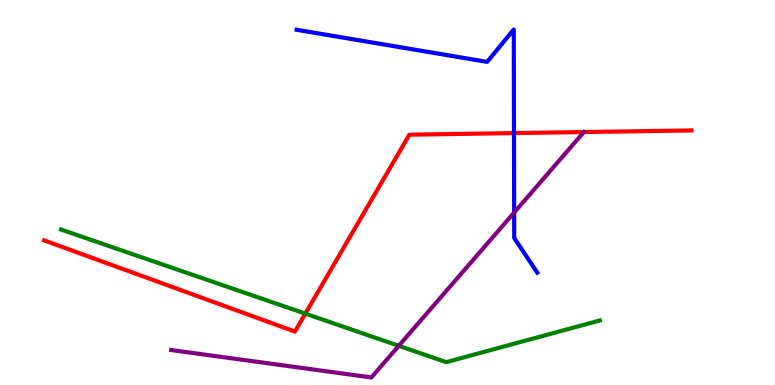[{'lines': ['blue', 'red'], 'intersections': [{'x': 6.63, 'y': 6.54}]}, {'lines': ['green', 'red'], 'intersections': [{'x': 3.94, 'y': 1.85}]}, {'lines': ['purple', 'red'], 'intersections': [{'x': 7.53, 'y': 6.57}]}, {'lines': ['blue', 'green'], 'intersections': []}, {'lines': ['blue', 'purple'], 'intersections': [{'x': 6.63, 'y': 4.48}]}, {'lines': ['green', 'purple'], 'intersections': [{'x': 5.15, 'y': 1.02}]}]